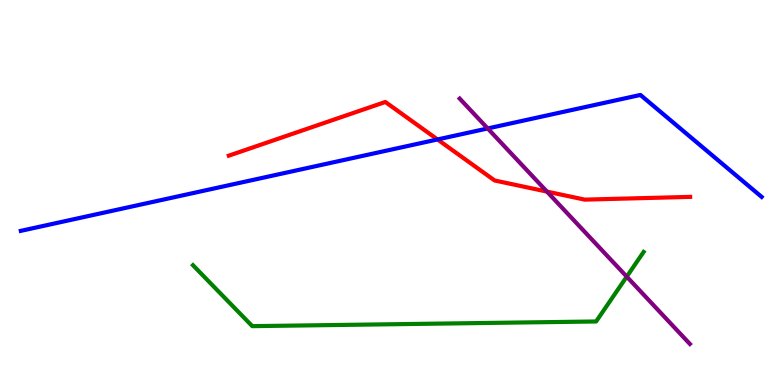[{'lines': ['blue', 'red'], 'intersections': [{'x': 5.65, 'y': 6.38}]}, {'lines': ['green', 'red'], 'intersections': []}, {'lines': ['purple', 'red'], 'intersections': [{'x': 7.06, 'y': 5.02}]}, {'lines': ['blue', 'green'], 'intersections': []}, {'lines': ['blue', 'purple'], 'intersections': [{'x': 6.29, 'y': 6.66}]}, {'lines': ['green', 'purple'], 'intersections': [{'x': 8.09, 'y': 2.81}]}]